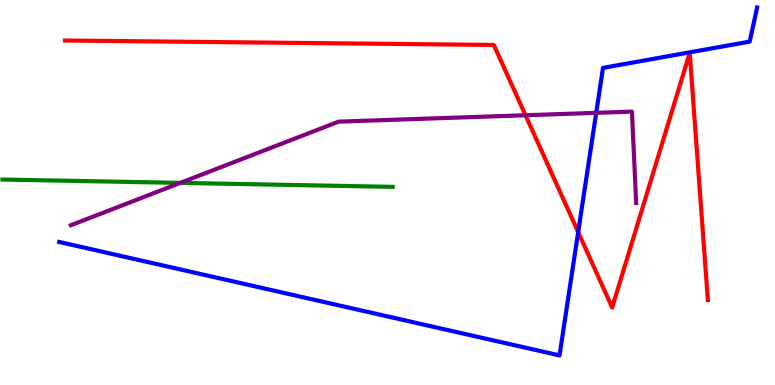[{'lines': ['blue', 'red'], 'intersections': [{'x': 7.46, 'y': 3.97}]}, {'lines': ['green', 'red'], 'intersections': []}, {'lines': ['purple', 'red'], 'intersections': [{'x': 6.78, 'y': 7.01}]}, {'lines': ['blue', 'green'], 'intersections': []}, {'lines': ['blue', 'purple'], 'intersections': [{'x': 7.69, 'y': 7.07}]}, {'lines': ['green', 'purple'], 'intersections': [{'x': 2.33, 'y': 5.25}]}]